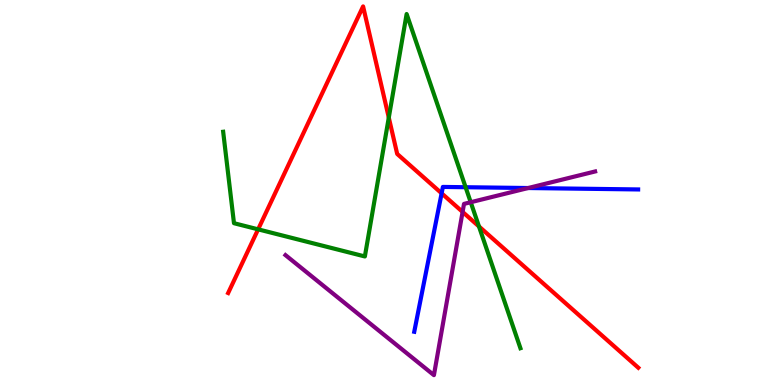[{'lines': ['blue', 'red'], 'intersections': [{'x': 5.7, 'y': 4.98}]}, {'lines': ['green', 'red'], 'intersections': [{'x': 3.33, 'y': 4.04}, {'x': 5.02, 'y': 6.95}, {'x': 6.18, 'y': 4.12}]}, {'lines': ['purple', 'red'], 'intersections': [{'x': 5.97, 'y': 4.5}]}, {'lines': ['blue', 'green'], 'intersections': [{'x': 6.01, 'y': 5.14}]}, {'lines': ['blue', 'purple'], 'intersections': [{'x': 6.81, 'y': 5.12}]}, {'lines': ['green', 'purple'], 'intersections': [{'x': 6.07, 'y': 4.75}]}]